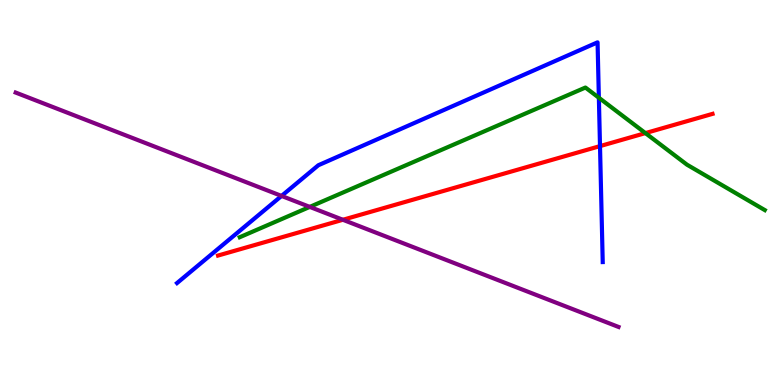[{'lines': ['blue', 'red'], 'intersections': [{'x': 7.74, 'y': 6.2}]}, {'lines': ['green', 'red'], 'intersections': [{'x': 8.33, 'y': 6.54}]}, {'lines': ['purple', 'red'], 'intersections': [{'x': 4.42, 'y': 4.29}]}, {'lines': ['blue', 'green'], 'intersections': [{'x': 7.73, 'y': 7.46}]}, {'lines': ['blue', 'purple'], 'intersections': [{'x': 3.63, 'y': 4.91}]}, {'lines': ['green', 'purple'], 'intersections': [{'x': 4.0, 'y': 4.63}]}]